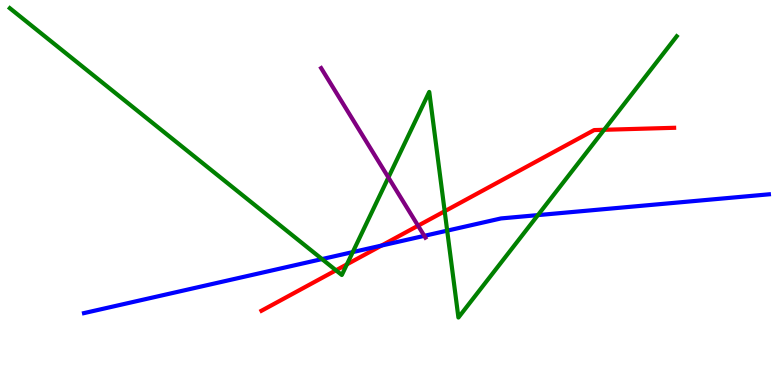[{'lines': ['blue', 'red'], 'intersections': [{'x': 4.92, 'y': 3.62}]}, {'lines': ['green', 'red'], 'intersections': [{'x': 4.34, 'y': 2.98}, {'x': 4.48, 'y': 3.13}, {'x': 5.74, 'y': 4.51}, {'x': 7.8, 'y': 6.63}]}, {'lines': ['purple', 'red'], 'intersections': [{'x': 5.39, 'y': 4.14}]}, {'lines': ['blue', 'green'], 'intersections': [{'x': 4.15, 'y': 3.27}, {'x': 4.55, 'y': 3.45}, {'x': 5.77, 'y': 4.01}, {'x': 6.94, 'y': 4.41}]}, {'lines': ['blue', 'purple'], 'intersections': [{'x': 5.47, 'y': 3.87}]}, {'lines': ['green', 'purple'], 'intersections': [{'x': 5.01, 'y': 5.39}]}]